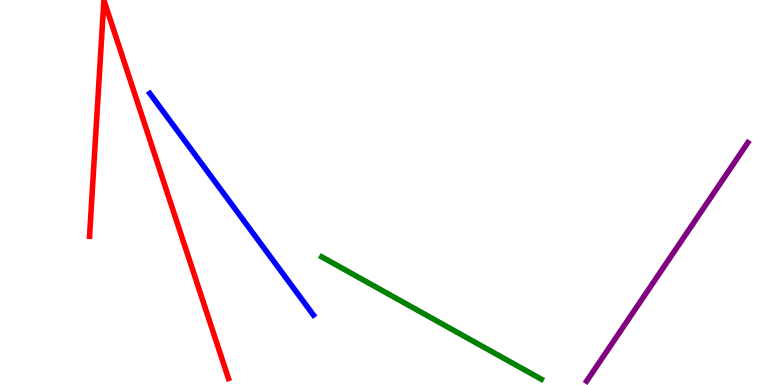[{'lines': ['blue', 'red'], 'intersections': []}, {'lines': ['green', 'red'], 'intersections': []}, {'lines': ['purple', 'red'], 'intersections': []}, {'lines': ['blue', 'green'], 'intersections': []}, {'lines': ['blue', 'purple'], 'intersections': []}, {'lines': ['green', 'purple'], 'intersections': []}]